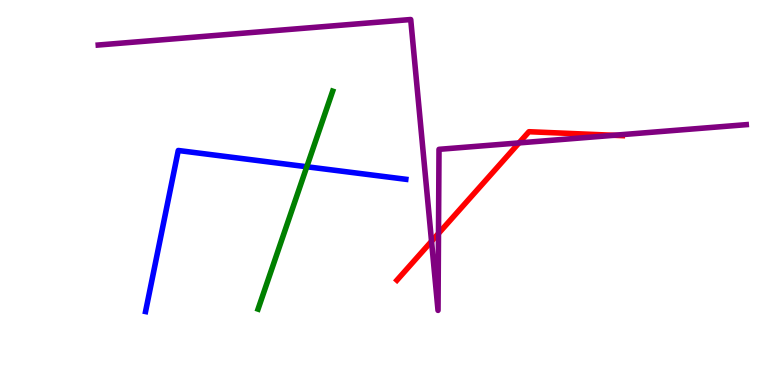[{'lines': ['blue', 'red'], 'intersections': []}, {'lines': ['green', 'red'], 'intersections': []}, {'lines': ['purple', 'red'], 'intersections': [{'x': 5.57, 'y': 3.73}, {'x': 5.66, 'y': 3.94}, {'x': 6.7, 'y': 6.29}, {'x': 7.92, 'y': 6.49}]}, {'lines': ['blue', 'green'], 'intersections': [{'x': 3.96, 'y': 5.67}]}, {'lines': ['blue', 'purple'], 'intersections': []}, {'lines': ['green', 'purple'], 'intersections': []}]